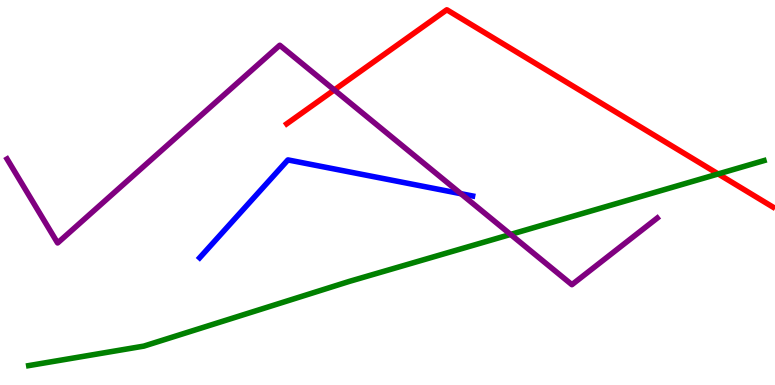[{'lines': ['blue', 'red'], 'intersections': []}, {'lines': ['green', 'red'], 'intersections': [{'x': 9.27, 'y': 5.48}]}, {'lines': ['purple', 'red'], 'intersections': [{'x': 4.31, 'y': 7.66}]}, {'lines': ['blue', 'green'], 'intersections': []}, {'lines': ['blue', 'purple'], 'intersections': [{'x': 5.95, 'y': 4.97}]}, {'lines': ['green', 'purple'], 'intersections': [{'x': 6.59, 'y': 3.91}]}]